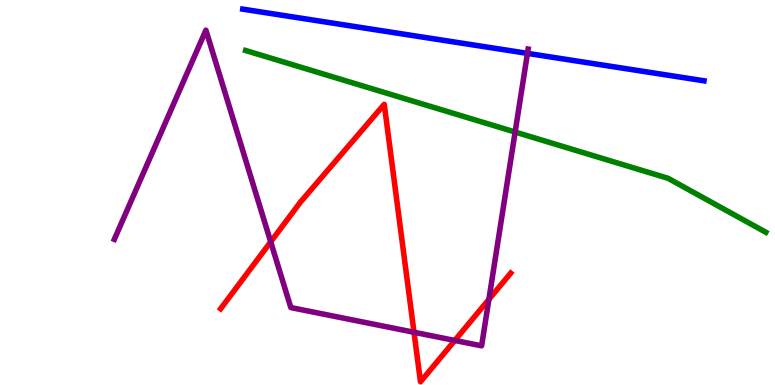[{'lines': ['blue', 'red'], 'intersections': []}, {'lines': ['green', 'red'], 'intersections': []}, {'lines': ['purple', 'red'], 'intersections': [{'x': 3.49, 'y': 3.72}, {'x': 5.34, 'y': 1.37}, {'x': 5.87, 'y': 1.16}, {'x': 6.31, 'y': 2.22}]}, {'lines': ['blue', 'green'], 'intersections': []}, {'lines': ['blue', 'purple'], 'intersections': [{'x': 6.81, 'y': 8.61}]}, {'lines': ['green', 'purple'], 'intersections': [{'x': 6.65, 'y': 6.57}]}]